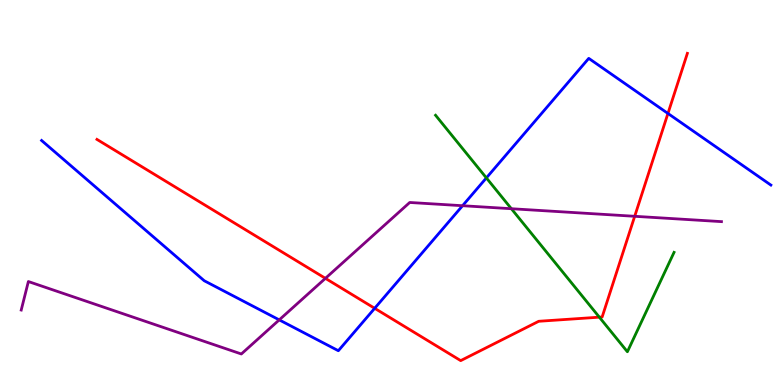[{'lines': ['blue', 'red'], 'intersections': [{'x': 4.83, 'y': 1.99}, {'x': 8.62, 'y': 7.05}]}, {'lines': ['green', 'red'], 'intersections': [{'x': 7.73, 'y': 1.76}]}, {'lines': ['purple', 'red'], 'intersections': [{'x': 4.2, 'y': 2.77}, {'x': 8.19, 'y': 4.38}]}, {'lines': ['blue', 'green'], 'intersections': [{'x': 6.28, 'y': 5.38}]}, {'lines': ['blue', 'purple'], 'intersections': [{'x': 3.6, 'y': 1.69}, {'x': 5.97, 'y': 4.66}]}, {'lines': ['green', 'purple'], 'intersections': [{'x': 6.6, 'y': 4.58}]}]